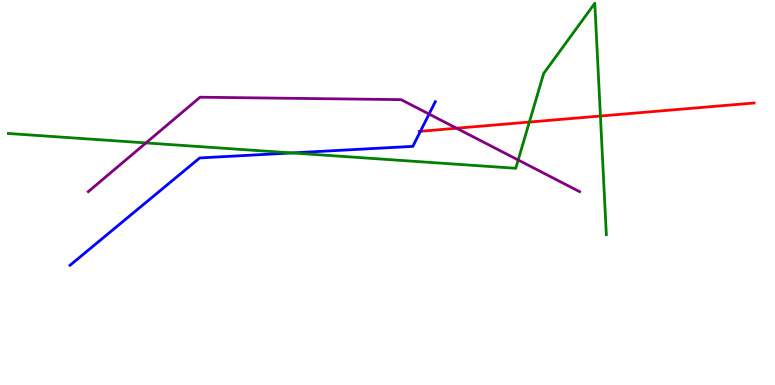[{'lines': ['blue', 'red'], 'intersections': [{'x': 5.42, 'y': 6.59}]}, {'lines': ['green', 'red'], 'intersections': [{'x': 6.83, 'y': 6.83}, {'x': 7.75, 'y': 6.99}]}, {'lines': ['purple', 'red'], 'intersections': [{'x': 5.89, 'y': 6.67}]}, {'lines': ['blue', 'green'], 'intersections': [{'x': 3.77, 'y': 6.03}]}, {'lines': ['blue', 'purple'], 'intersections': [{'x': 5.54, 'y': 7.04}]}, {'lines': ['green', 'purple'], 'intersections': [{'x': 1.88, 'y': 6.29}, {'x': 6.69, 'y': 5.84}]}]